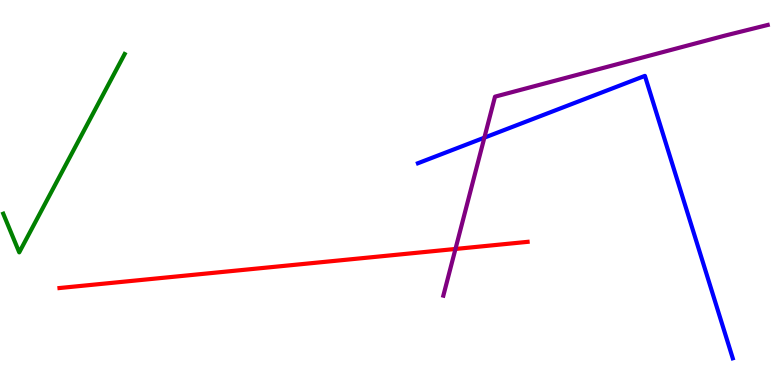[{'lines': ['blue', 'red'], 'intersections': []}, {'lines': ['green', 'red'], 'intersections': []}, {'lines': ['purple', 'red'], 'intersections': [{'x': 5.88, 'y': 3.53}]}, {'lines': ['blue', 'green'], 'intersections': []}, {'lines': ['blue', 'purple'], 'intersections': [{'x': 6.25, 'y': 6.42}]}, {'lines': ['green', 'purple'], 'intersections': []}]